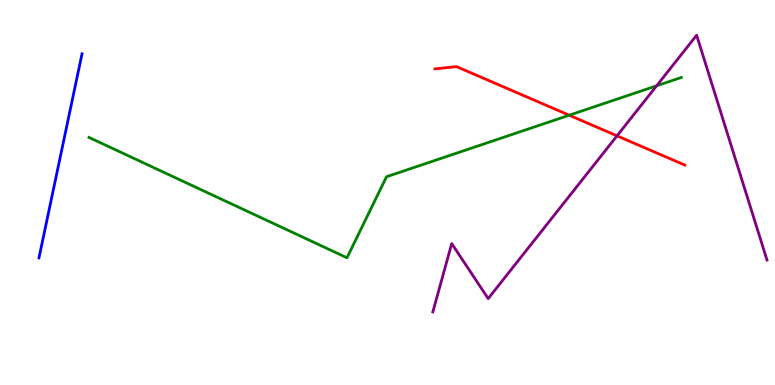[{'lines': ['blue', 'red'], 'intersections': []}, {'lines': ['green', 'red'], 'intersections': [{'x': 7.34, 'y': 7.01}]}, {'lines': ['purple', 'red'], 'intersections': [{'x': 7.96, 'y': 6.47}]}, {'lines': ['blue', 'green'], 'intersections': []}, {'lines': ['blue', 'purple'], 'intersections': []}, {'lines': ['green', 'purple'], 'intersections': [{'x': 8.47, 'y': 7.77}]}]